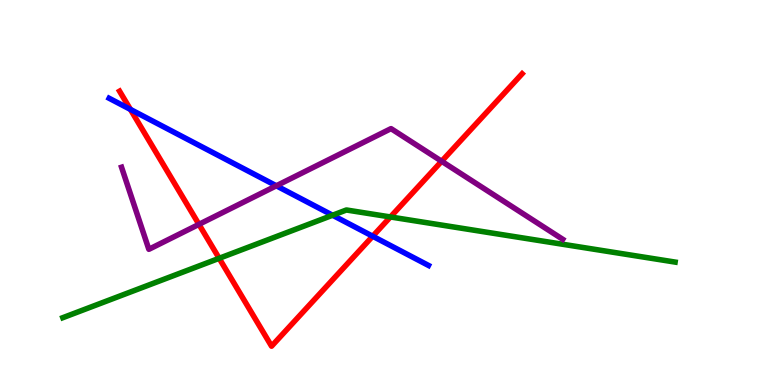[{'lines': ['blue', 'red'], 'intersections': [{'x': 1.68, 'y': 7.16}, {'x': 4.81, 'y': 3.86}]}, {'lines': ['green', 'red'], 'intersections': [{'x': 2.83, 'y': 3.29}, {'x': 5.04, 'y': 4.36}]}, {'lines': ['purple', 'red'], 'intersections': [{'x': 2.57, 'y': 4.17}, {'x': 5.7, 'y': 5.81}]}, {'lines': ['blue', 'green'], 'intersections': [{'x': 4.29, 'y': 4.41}]}, {'lines': ['blue', 'purple'], 'intersections': [{'x': 3.57, 'y': 5.17}]}, {'lines': ['green', 'purple'], 'intersections': []}]